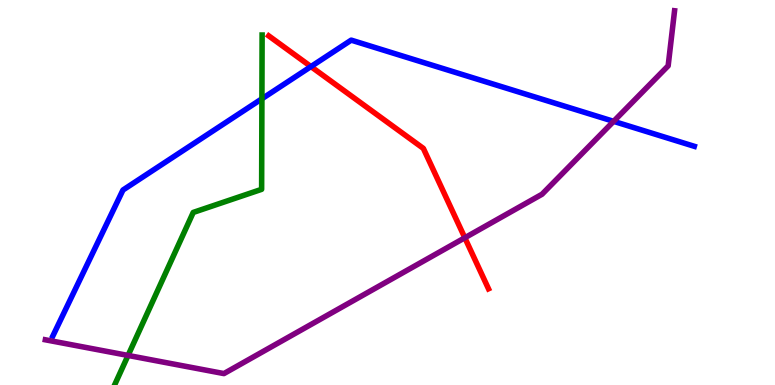[{'lines': ['blue', 'red'], 'intersections': [{'x': 4.01, 'y': 8.27}]}, {'lines': ['green', 'red'], 'intersections': []}, {'lines': ['purple', 'red'], 'intersections': [{'x': 6.0, 'y': 3.82}]}, {'lines': ['blue', 'green'], 'intersections': [{'x': 3.38, 'y': 7.43}]}, {'lines': ['blue', 'purple'], 'intersections': [{'x': 7.92, 'y': 6.85}]}, {'lines': ['green', 'purple'], 'intersections': [{'x': 1.65, 'y': 0.768}]}]